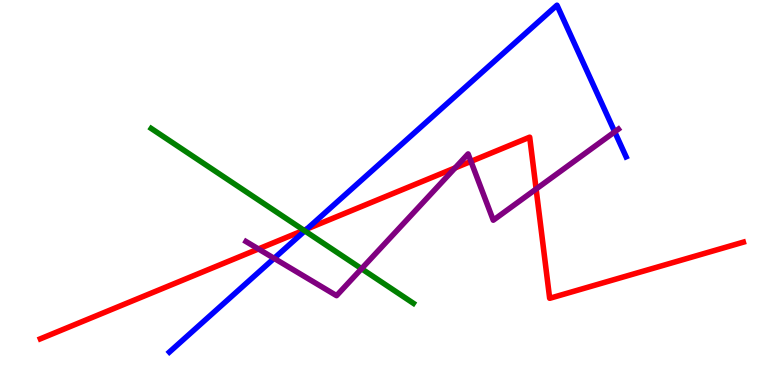[{'lines': ['blue', 'red'], 'intersections': [{'x': 3.96, 'y': 4.05}]}, {'lines': ['green', 'red'], 'intersections': [{'x': 3.92, 'y': 4.02}]}, {'lines': ['purple', 'red'], 'intersections': [{'x': 3.33, 'y': 3.53}, {'x': 5.87, 'y': 5.64}, {'x': 6.08, 'y': 5.81}, {'x': 6.92, 'y': 5.09}]}, {'lines': ['blue', 'green'], 'intersections': [{'x': 3.93, 'y': 4.0}]}, {'lines': ['blue', 'purple'], 'intersections': [{'x': 3.54, 'y': 3.29}, {'x': 7.93, 'y': 6.58}]}, {'lines': ['green', 'purple'], 'intersections': [{'x': 4.67, 'y': 3.02}]}]